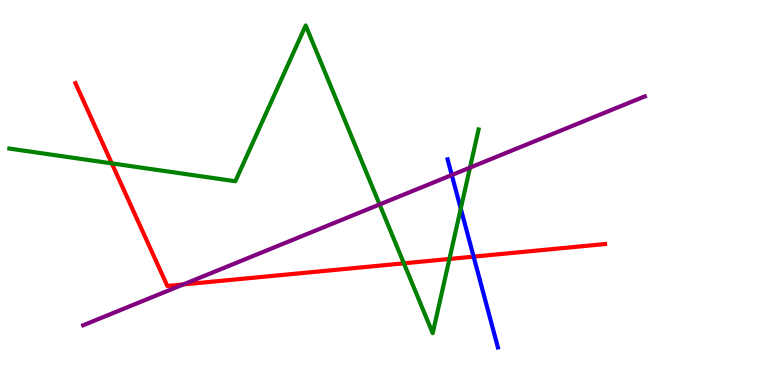[{'lines': ['blue', 'red'], 'intersections': [{'x': 6.11, 'y': 3.33}]}, {'lines': ['green', 'red'], 'intersections': [{'x': 1.44, 'y': 5.76}, {'x': 5.21, 'y': 3.16}, {'x': 5.8, 'y': 3.27}]}, {'lines': ['purple', 'red'], 'intersections': [{'x': 2.37, 'y': 2.61}]}, {'lines': ['blue', 'green'], 'intersections': [{'x': 5.95, 'y': 4.58}]}, {'lines': ['blue', 'purple'], 'intersections': [{'x': 5.83, 'y': 5.45}]}, {'lines': ['green', 'purple'], 'intersections': [{'x': 4.9, 'y': 4.69}, {'x': 6.06, 'y': 5.65}]}]